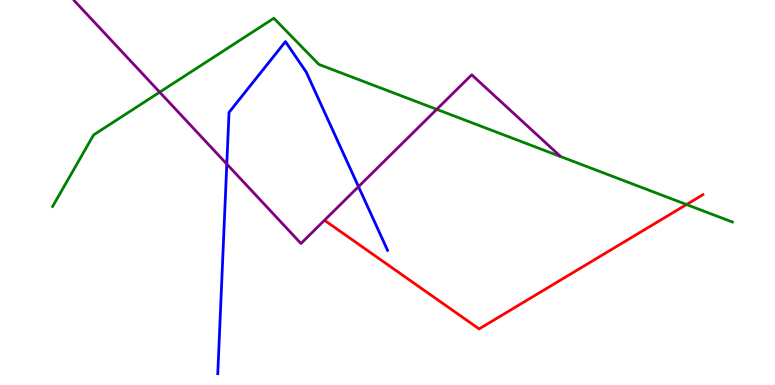[{'lines': ['blue', 'red'], 'intersections': []}, {'lines': ['green', 'red'], 'intersections': [{'x': 8.86, 'y': 4.69}]}, {'lines': ['purple', 'red'], 'intersections': []}, {'lines': ['blue', 'green'], 'intersections': []}, {'lines': ['blue', 'purple'], 'intersections': [{'x': 2.93, 'y': 5.74}, {'x': 4.63, 'y': 5.15}]}, {'lines': ['green', 'purple'], 'intersections': [{'x': 2.06, 'y': 7.61}, {'x': 5.64, 'y': 7.16}]}]